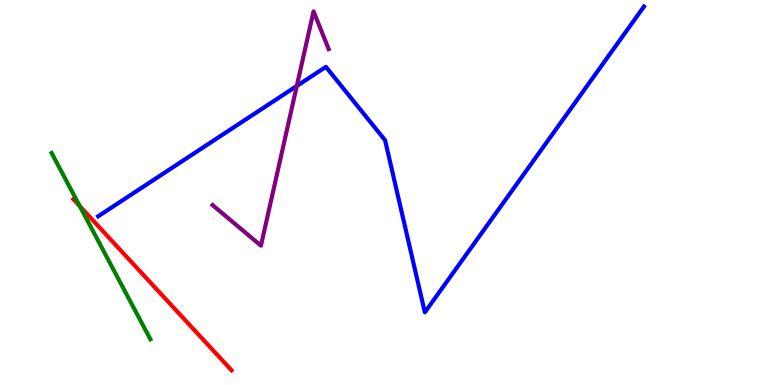[{'lines': ['blue', 'red'], 'intersections': []}, {'lines': ['green', 'red'], 'intersections': [{'x': 1.03, 'y': 4.64}]}, {'lines': ['purple', 'red'], 'intersections': []}, {'lines': ['blue', 'green'], 'intersections': []}, {'lines': ['blue', 'purple'], 'intersections': [{'x': 3.83, 'y': 7.77}]}, {'lines': ['green', 'purple'], 'intersections': []}]